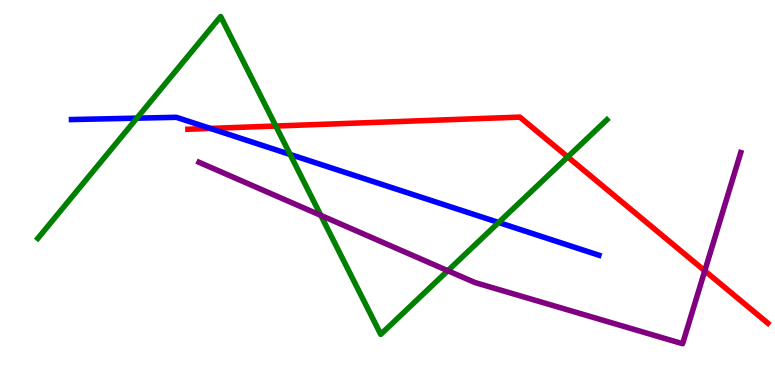[{'lines': ['blue', 'red'], 'intersections': [{'x': 2.71, 'y': 6.66}]}, {'lines': ['green', 'red'], 'intersections': [{'x': 3.56, 'y': 6.73}, {'x': 7.33, 'y': 5.92}]}, {'lines': ['purple', 'red'], 'intersections': [{'x': 9.09, 'y': 2.97}]}, {'lines': ['blue', 'green'], 'intersections': [{'x': 1.77, 'y': 6.93}, {'x': 3.74, 'y': 5.99}, {'x': 6.43, 'y': 4.22}]}, {'lines': ['blue', 'purple'], 'intersections': []}, {'lines': ['green', 'purple'], 'intersections': [{'x': 4.14, 'y': 4.41}, {'x': 5.78, 'y': 2.97}]}]